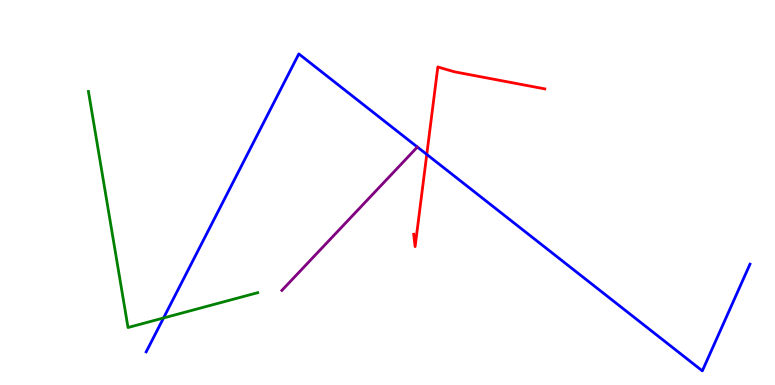[{'lines': ['blue', 'red'], 'intersections': [{'x': 5.51, 'y': 5.99}]}, {'lines': ['green', 'red'], 'intersections': []}, {'lines': ['purple', 'red'], 'intersections': []}, {'lines': ['blue', 'green'], 'intersections': [{'x': 2.11, 'y': 1.74}]}, {'lines': ['blue', 'purple'], 'intersections': []}, {'lines': ['green', 'purple'], 'intersections': []}]